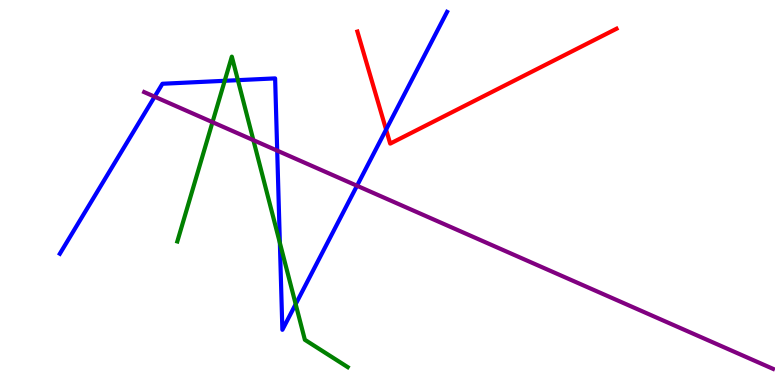[{'lines': ['blue', 'red'], 'intersections': [{'x': 4.98, 'y': 6.63}]}, {'lines': ['green', 'red'], 'intersections': []}, {'lines': ['purple', 'red'], 'intersections': []}, {'lines': ['blue', 'green'], 'intersections': [{'x': 2.9, 'y': 7.9}, {'x': 3.07, 'y': 7.92}, {'x': 3.61, 'y': 3.69}, {'x': 3.82, 'y': 2.1}]}, {'lines': ['blue', 'purple'], 'intersections': [{'x': 2.0, 'y': 7.49}, {'x': 3.58, 'y': 6.09}, {'x': 4.61, 'y': 5.18}]}, {'lines': ['green', 'purple'], 'intersections': [{'x': 2.74, 'y': 6.83}, {'x': 3.27, 'y': 6.36}]}]